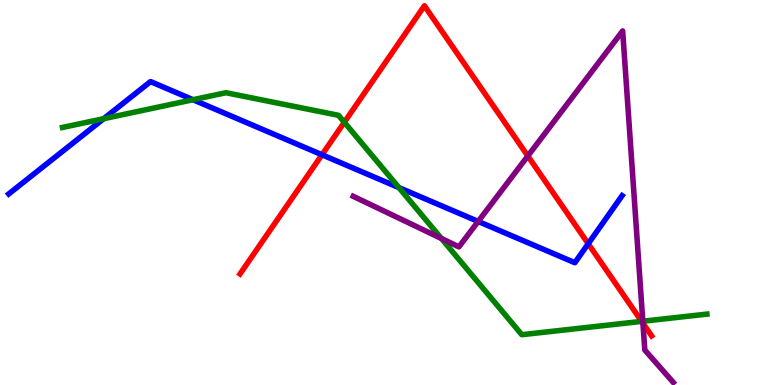[{'lines': ['blue', 'red'], 'intersections': [{'x': 4.15, 'y': 5.98}, {'x': 7.59, 'y': 3.67}]}, {'lines': ['green', 'red'], 'intersections': [{'x': 4.44, 'y': 6.82}, {'x': 8.28, 'y': 1.65}]}, {'lines': ['purple', 'red'], 'intersections': [{'x': 6.81, 'y': 5.95}, {'x': 8.3, 'y': 1.6}]}, {'lines': ['blue', 'green'], 'intersections': [{'x': 1.34, 'y': 6.92}, {'x': 2.49, 'y': 7.41}, {'x': 5.15, 'y': 5.13}]}, {'lines': ['blue', 'purple'], 'intersections': [{'x': 6.17, 'y': 4.25}]}, {'lines': ['green', 'purple'], 'intersections': [{'x': 5.7, 'y': 3.81}, {'x': 8.29, 'y': 1.66}]}]